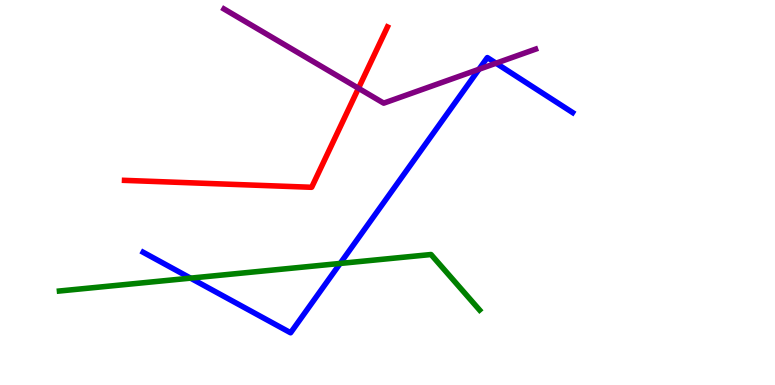[{'lines': ['blue', 'red'], 'intersections': []}, {'lines': ['green', 'red'], 'intersections': []}, {'lines': ['purple', 'red'], 'intersections': [{'x': 4.63, 'y': 7.71}]}, {'lines': ['blue', 'green'], 'intersections': [{'x': 2.46, 'y': 2.78}, {'x': 4.39, 'y': 3.16}]}, {'lines': ['blue', 'purple'], 'intersections': [{'x': 6.18, 'y': 8.2}, {'x': 6.4, 'y': 8.36}]}, {'lines': ['green', 'purple'], 'intersections': []}]